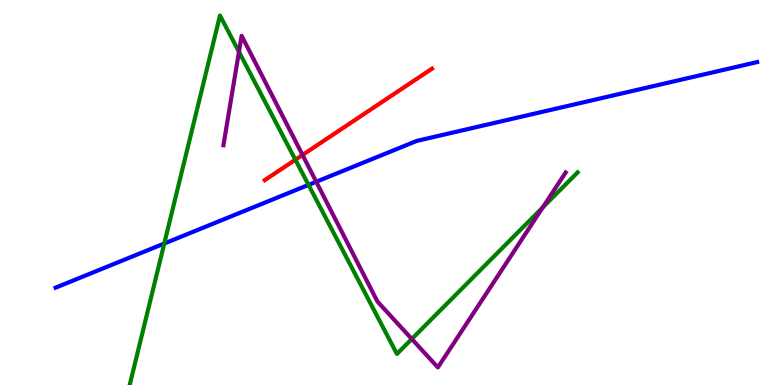[{'lines': ['blue', 'red'], 'intersections': []}, {'lines': ['green', 'red'], 'intersections': [{'x': 3.81, 'y': 5.85}]}, {'lines': ['purple', 'red'], 'intersections': [{'x': 3.9, 'y': 5.97}]}, {'lines': ['blue', 'green'], 'intersections': [{'x': 2.12, 'y': 3.67}, {'x': 3.98, 'y': 5.2}]}, {'lines': ['blue', 'purple'], 'intersections': [{'x': 4.08, 'y': 5.28}]}, {'lines': ['green', 'purple'], 'intersections': [{'x': 3.08, 'y': 8.65}, {'x': 5.31, 'y': 1.2}, {'x': 7.0, 'y': 4.61}]}]